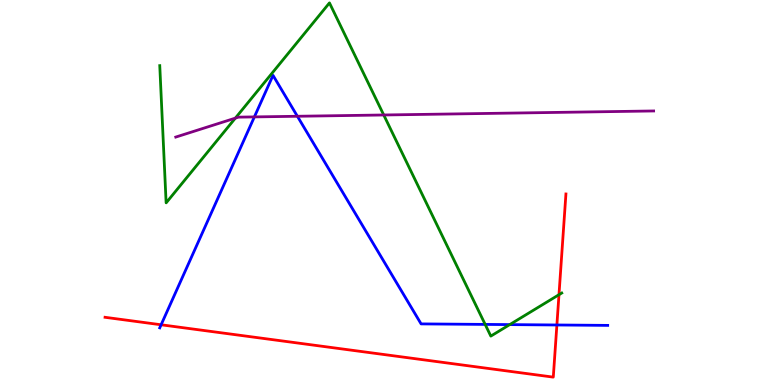[{'lines': ['blue', 'red'], 'intersections': [{'x': 2.08, 'y': 1.56}, {'x': 7.19, 'y': 1.56}]}, {'lines': ['green', 'red'], 'intersections': [{'x': 7.21, 'y': 2.35}]}, {'lines': ['purple', 'red'], 'intersections': []}, {'lines': ['blue', 'green'], 'intersections': [{'x': 6.26, 'y': 1.57}, {'x': 6.58, 'y': 1.57}]}, {'lines': ['blue', 'purple'], 'intersections': [{'x': 3.28, 'y': 6.96}, {'x': 3.84, 'y': 6.98}]}, {'lines': ['green', 'purple'], 'intersections': [{'x': 3.04, 'y': 6.93}, {'x': 4.95, 'y': 7.01}]}]